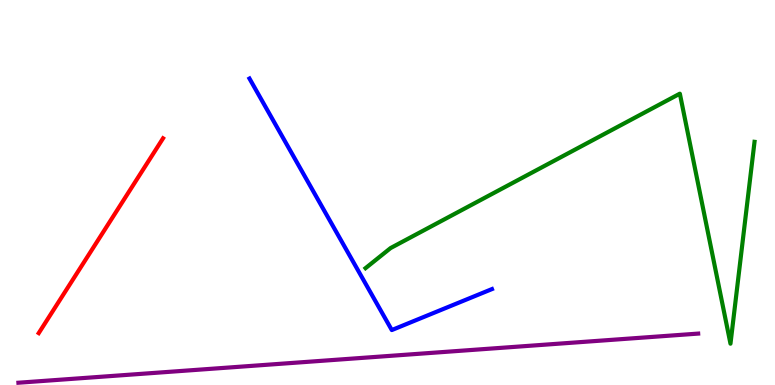[{'lines': ['blue', 'red'], 'intersections': []}, {'lines': ['green', 'red'], 'intersections': []}, {'lines': ['purple', 'red'], 'intersections': []}, {'lines': ['blue', 'green'], 'intersections': []}, {'lines': ['blue', 'purple'], 'intersections': []}, {'lines': ['green', 'purple'], 'intersections': []}]